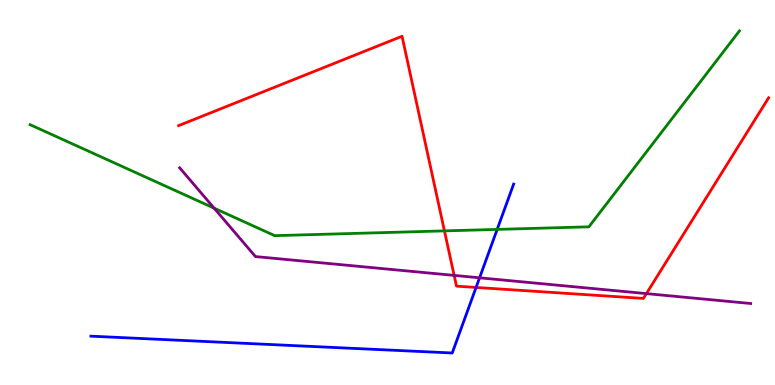[{'lines': ['blue', 'red'], 'intersections': [{'x': 6.14, 'y': 2.53}]}, {'lines': ['green', 'red'], 'intersections': [{'x': 5.73, 'y': 4.0}]}, {'lines': ['purple', 'red'], 'intersections': [{'x': 5.86, 'y': 2.85}, {'x': 8.34, 'y': 2.37}]}, {'lines': ['blue', 'green'], 'intersections': [{'x': 6.42, 'y': 4.04}]}, {'lines': ['blue', 'purple'], 'intersections': [{'x': 6.19, 'y': 2.78}]}, {'lines': ['green', 'purple'], 'intersections': [{'x': 2.76, 'y': 4.59}]}]